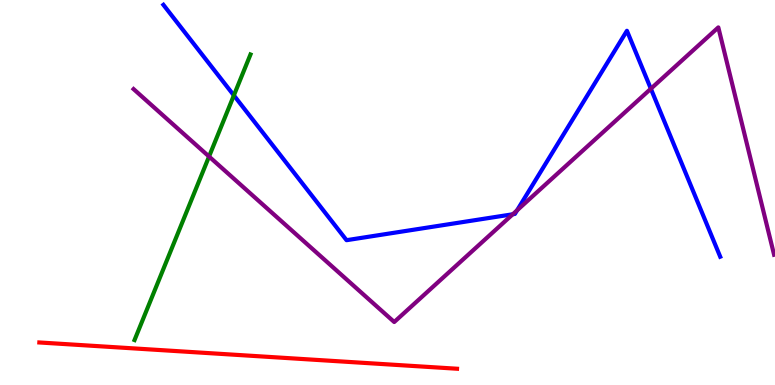[{'lines': ['blue', 'red'], 'intersections': []}, {'lines': ['green', 'red'], 'intersections': []}, {'lines': ['purple', 'red'], 'intersections': []}, {'lines': ['blue', 'green'], 'intersections': [{'x': 3.02, 'y': 7.52}]}, {'lines': ['blue', 'purple'], 'intersections': [{'x': 6.62, 'y': 4.43}, {'x': 6.67, 'y': 4.54}, {'x': 8.4, 'y': 7.7}]}, {'lines': ['green', 'purple'], 'intersections': [{'x': 2.7, 'y': 5.93}]}]